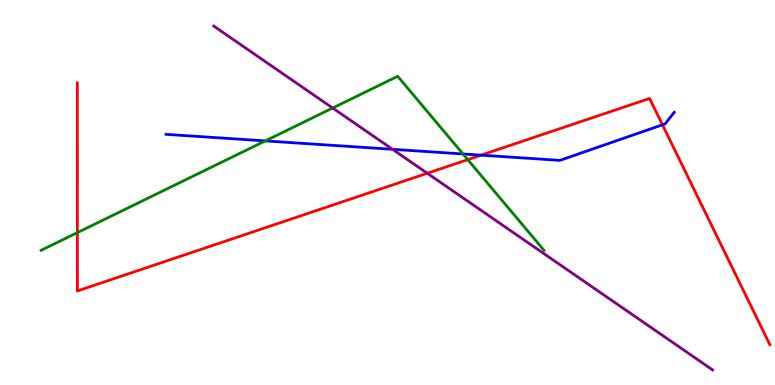[{'lines': ['blue', 'red'], 'intersections': [{'x': 6.21, 'y': 5.97}, {'x': 8.55, 'y': 6.76}]}, {'lines': ['green', 'red'], 'intersections': [{'x': 0.998, 'y': 3.96}, {'x': 6.04, 'y': 5.85}]}, {'lines': ['purple', 'red'], 'intersections': [{'x': 5.51, 'y': 5.5}]}, {'lines': ['blue', 'green'], 'intersections': [{'x': 3.42, 'y': 6.34}, {'x': 5.97, 'y': 6.0}]}, {'lines': ['blue', 'purple'], 'intersections': [{'x': 5.07, 'y': 6.12}]}, {'lines': ['green', 'purple'], 'intersections': [{'x': 4.29, 'y': 7.19}]}]